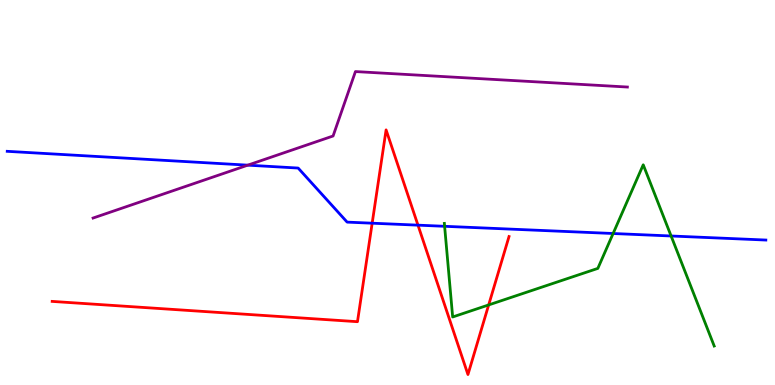[{'lines': ['blue', 'red'], 'intersections': [{'x': 4.8, 'y': 4.2}, {'x': 5.39, 'y': 4.15}]}, {'lines': ['green', 'red'], 'intersections': [{'x': 6.31, 'y': 2.08}]}, {'lines': ['purple', 'red'], 'intersections': []}, {'lines': ['blue', 'green'], 'intersections': [{'x': 5.74, 'y': 4.12}, {'x': 7.91, 'y': 3.93}, {'x': 8.66, 'y': 3.87}]}, {'lines': ['blue', 'purple'], 'intersections': [{'x': 3.2, 'y': 5.71}]}, {'lines': ['green', 'purple'], 'intersections': []}]